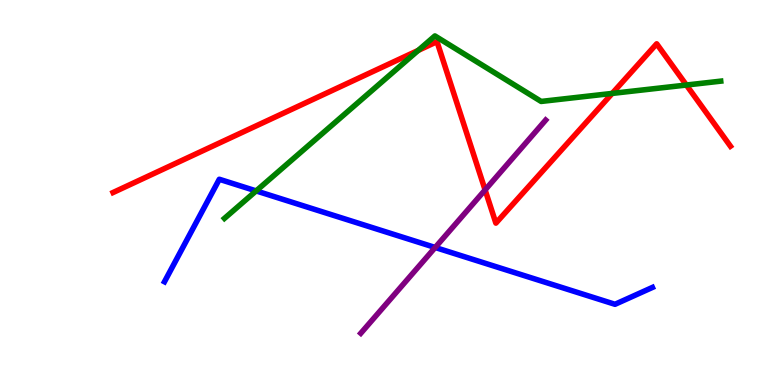[{'lines': ['blue', 'red'], 'intersections': []}, {'lines': ['green', 'red'], 'intersections': [{'x': 5.4, 'y': 8.69}, {'x': 7.9, 'y': 7.57}, {'x': 8.86, 'y': 7.79}]}, {'lines': ['purple', 'red'], 'intersections': [{'x': 6.26, 'y': 5.07}]}, {'lines': ['blue', 'green'], 'intersections': [{'x': 3.31, 'y': 5.04}]}, {'lines': ['blue', 'purple'], 'intersections': [{'x': 5.62, 'y': 3.57}]}, {'lines': ['green', 'purple'], 'intersections': []}]